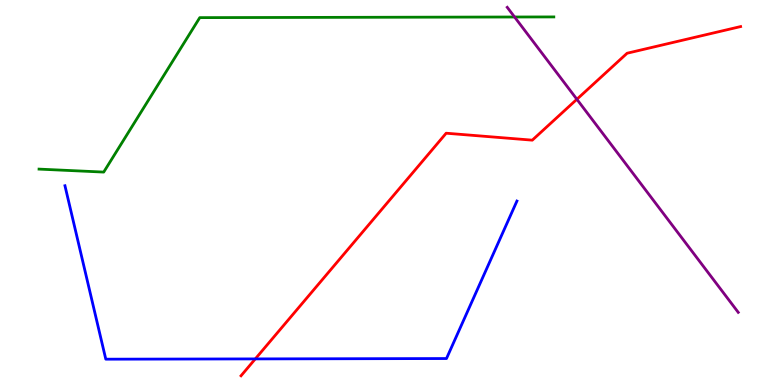[{'lines': ['blue', 'red'], 'intersections': [{'x': 3.29, 'y': 0.678}]}, {'lines': ['green', 'red'], 'intersections': []}, {'lines': ['purple', 'red'], 'intersections': [{'x': 7.44, 'y': 7.42}]}, {'lines': ['blue', 'green'], 'intersections': []}, {'lines': ['blue', 'purple'], 'intersections': []}, {'lines': ['green', 'purple'], 'intersections': [{'x': 6.64, 'y': 9.56}]}]